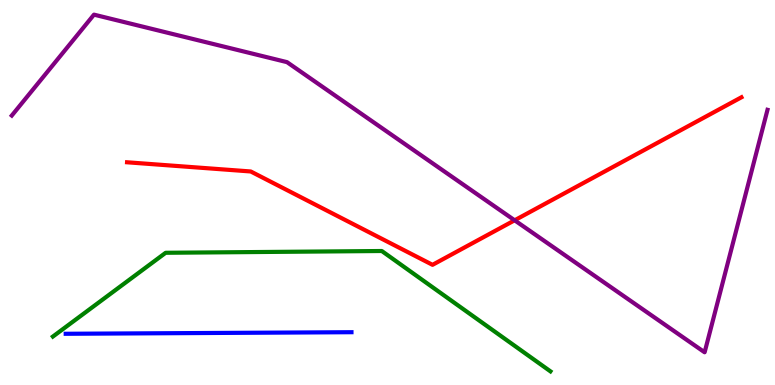[{'lines': ['blue', 'red'], 'intersections': []}, {'lines': ['green', 'red'], 'intersections': []}, {'lines': ['purple', 'red'], 'intersections': [{'x': 6.64, 'y': 4.28}]}, {'lines': ['blue', 'green'], 'intersections': []}, {'lines': ['blue', 'purple'], 'intersections': []}, {'lines': ['green', 'purple'], 'intersections': []}]